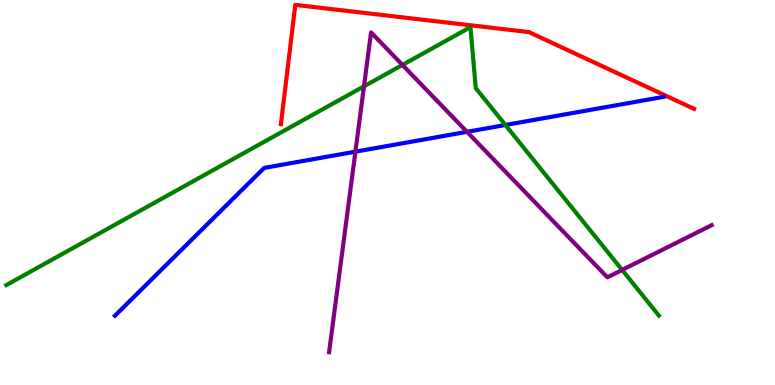[{'lines': ['blue', 'red'], 'intersections': []}, {'lines': ['green', 'red'], 'intersections': []}, {'lines': ['purple', 'red'], 'intersections': []}, {'lines': ['blue', 'green'], 'intersections': [{'x': 6.52, 'y': 6.75}]}, {'lines': ['blue', 'purple'], 'intersections': [{'x': 4.59, 'y': 6.06}, {'x': 6.03, 'y': 6.58}]}, {'lines': ['green', 'purple'], 'intersections': [{'x': 4.7, 'y': 7.76}, {'x': 5.19, 'y': 8.31}, {'x': 8.03, 'y': 2.99}]}]